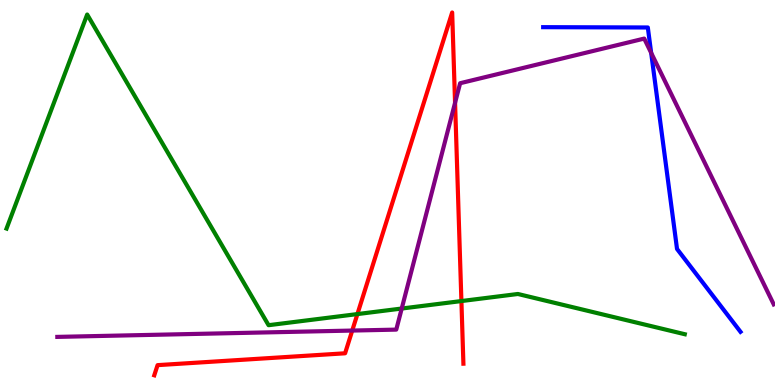[{'lines': ['blue', 'red'], 'intersections': []}, {'lines': ['green', 'red'], 'intersections': [{'x': 4.61, 'y': 1.84}, {'x': 5.95, 'y': 2.18}]}, {'lines': ['purple', 'red'], 'intersections': [{'x': 4.54, 'y': 1.41}, {'x': 5.87, 'y': 7.33}]}, {'lines': ['blue', 'green'], 'intersections': []}, {'lines': ['blue', 'purple'], 'intersections': [{'x': 8.4, 'y': 8.63}]}, {'lines': ['green', 'purple'], 'intersections': [{'x': 5.18, 'y': 1.99}]}]